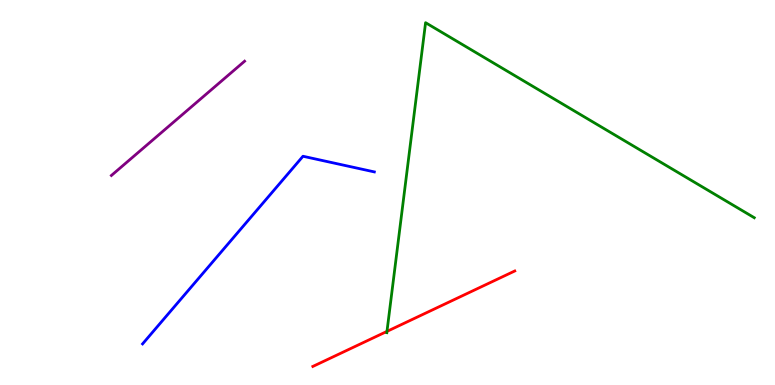[{'lines': ['blue', 'red'], 'intersections': []}, {'lines': ['green', 'red'], 'intersections': [{'x': 4.99, 'y': 1.39}]}, {'lines': ['purple', 'red'], 'intersections': []}, {'lines': ['blue', 'green'], 'intersections': []}, {'lines': ['blue', 'purple'], 'intersections': []}, {'lines': ['green', 'purple'], 'intersections': []}]